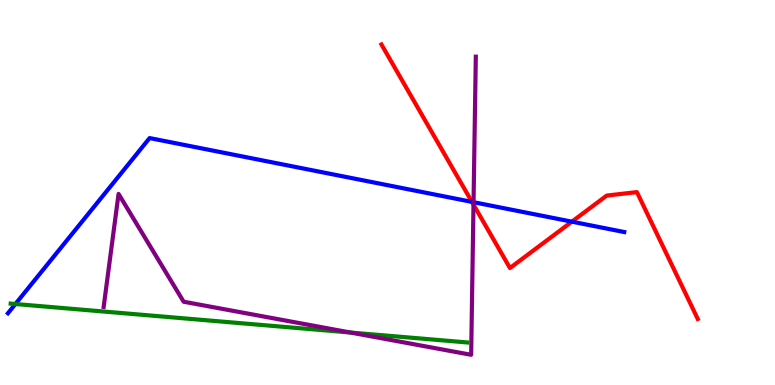[{'lines': ['blue', 'red'], 'intersections': [{'x': 6.09, 'y': 4.76}, {'x': 7.38, 'y': 4.24}]}, {'lines': ['green', 'red'], 'intersections': []}, {'lines': ['purple', 'red'], 'intersections': [{'x': 6.11, 'y': 4.69}]}, {'lines': ['blue', 'green'], 'intersections': [{'x': 0.199, 'y': 2.1}]}, {'lines': ['blue', 'purple'], 'intersections': [{'x': 6.11, 'y': 4.75}]}, {'lines': ['green', 'purple'], 'intersections': [{'x': 4.52, 'y': 1.36}]}]